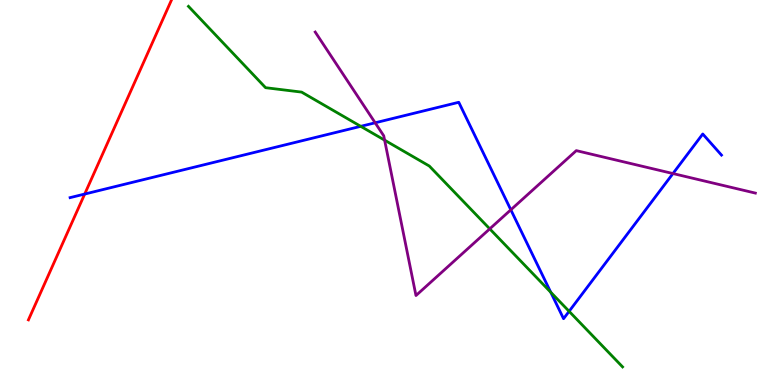[{'lines': ['blue', 'red'], 'intersections': [{'x': 1.09, 'y': 4.96}]}, {'lines': ['green', 'red'], 'intersections': []}, {'lines': ['purple', 'red'], 'intersections': []}, {'lines': ['blue', 'green'], 'intersections': [{'x': 4.65, 'y': 6.72}, {'x': 7.11, 'y': 2.41}, {'x': 7.34, 'y': 1.91}]}, {'lines': ['blue', 'purple'], 'intersections': [{'x': 4.84, 'y': 6.81}, {'x': 6.59, 'y': 4.55}, {'x': 8.68, 'y': 5.49}]}, {'lines': ['green', 'purple'], 'intersections': [{'x': 4.96, 'y': 6.36}, {'x': 6.32, 'y': 4.06}]}]